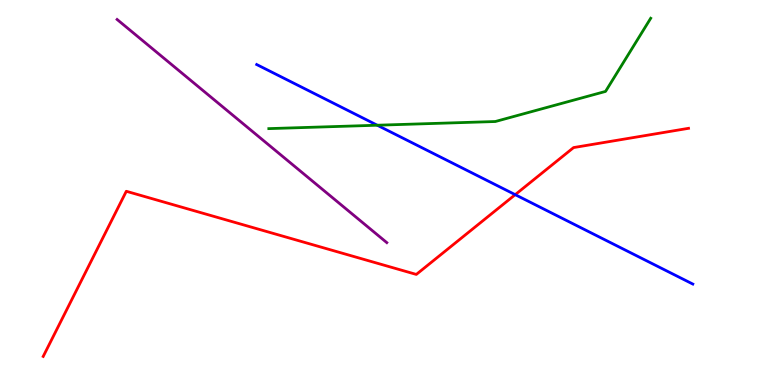[{'lines': ['blue', 'red'], 'intersections': [{'x': 6.65, 'y': 4.94}]}, {'lines': ['green', 'red'], 'intersections': []}, {'lines': ['purple', 'red'], 'intersections': []}, {'lines': ['blue', 'green'], 'intersections': [{'x': 4.87, 'y': 6.75}]}, {'lines': ['blue', 'purple'], 'intersections': []}, {'lines': ['green', 'purple'], 'intersections': []}]